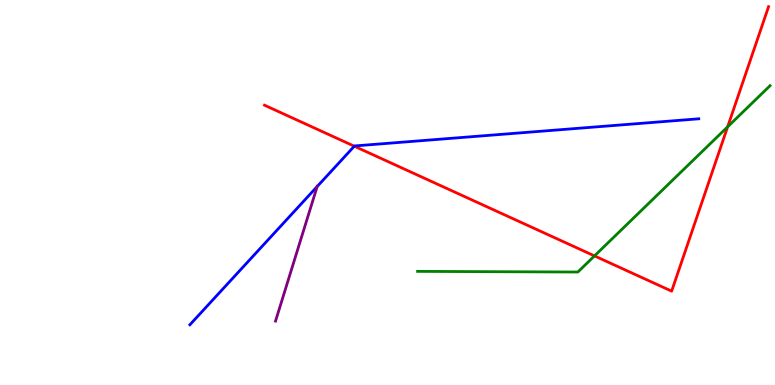[{'lines': ['blue', 'red'], 'intersections': [{'x': 4.57, 'y': 6.2}]}, {'lines': ['green', 'red'], 'intersections': [{'x': 7.67, 'y': 3.35}, {'x': 9.39, 'y': 6.71}]}, {'lines': ['purple', 'red'], 'intersections': []}, {'lines': ['blue', 'green'], 'intersections': []}, {'lines': ['blue', 'purple'], 'intersections': [{'x': 4.09, 'y': 5.16}]}, {'lines': ['green', 'purple'], 'intersections': []}]